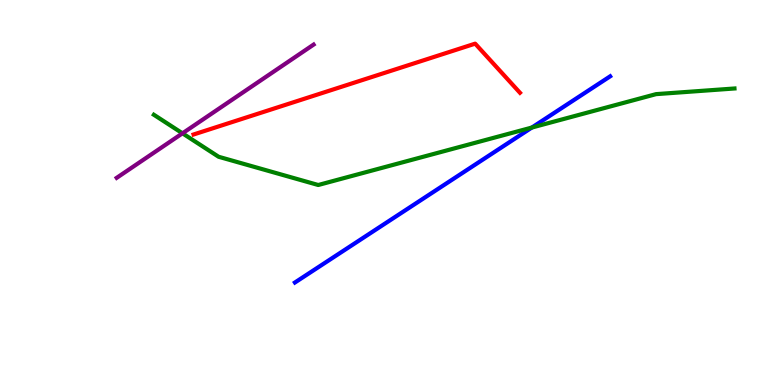[{'lines': ['blue', 'red'], 'intersections': []}, {'lines': ['green', 'red'], 'intersections': []}, {'lines': ['purple', 'red'], 'intersections': []}, {'lines': ['blue', 'green'], 'intersections': [{'x': 6.86, 'y': 6.69}]}, {'lines': ['blue', 'purple'], 'intersections': []}, {'lines': ['green', 'purple'], 'intersections': [{'x': 2.35, 'y': 6.54}]}]